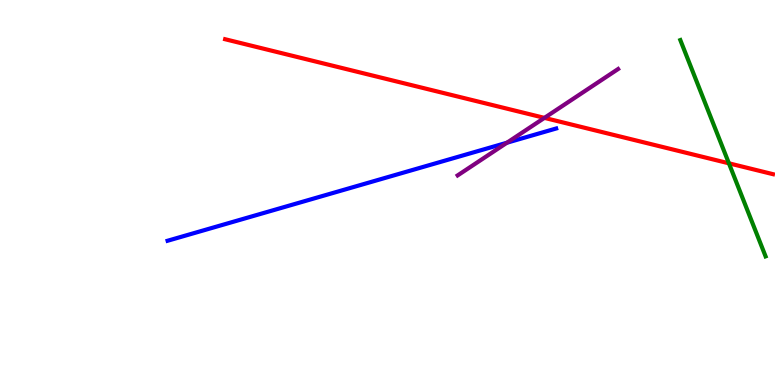[{'lines': ['blue', 'red'], 'intersections': []}, {'lines': ['green', 'red'], 'intersections': [{'x': 9.41, 'y': 5.76}]}, {'lines': ['purple', 'red'], 'intersections': [{'x': 7.02, 'y': 6.94}]}, {'lines': ['blue', 'green'], 'intersections': []}, {'lines': ['blue', 'purple'], 'intersections': [{'x': 6.54, 'y': 6.29}]}, {'lines': ['green', 'purple'], 'intersections': []}]